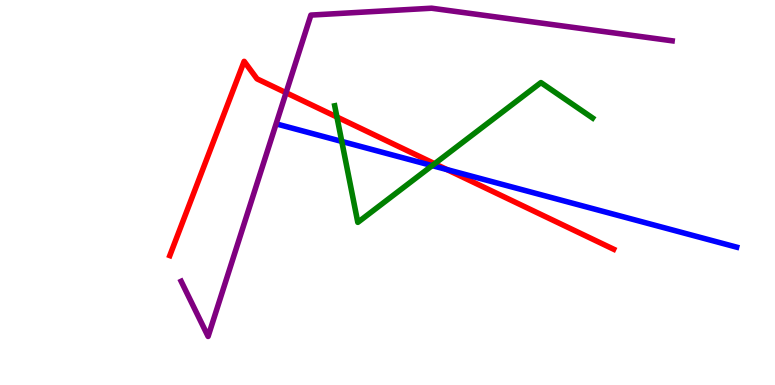[{'lines': ['blue', 'red'], 'intersections': [{'x': 5.77, 'y': 5.6}]}, {'lines': ['green', 'red'], 'intersections': [{'x': 4.35, 'y': 6.96}, {'x': 5.61, 'y': 5.75}]}, {'lines': ['purple', 'red'], 'intersections': [{'x': 3.69, 'y': 7.59}]}, {'lines': ['blue', 'green'], 'intersections': [{'x': 4.41, 'y': 6.33}, {'x': 5.58, 'y': 5.7}]}, {'lines': ['blue', 'purple'], 'intersections': []}, {'lines': ['green', 'purple'], 'intersections': []}]